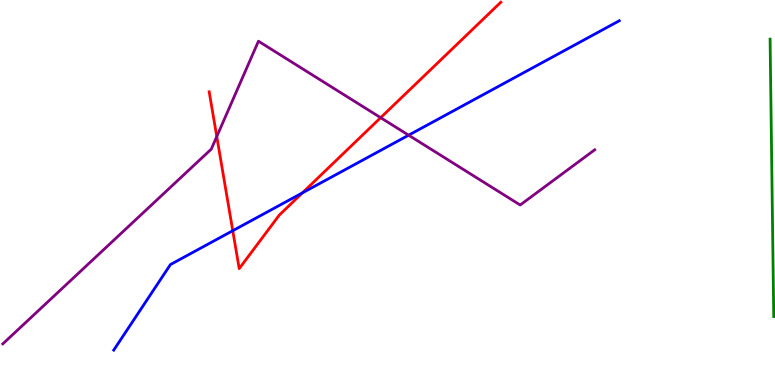[{'lines': ['blue', 'red'], 'intersections': [{'x': 3.0, 'y': 4.01}, {'x': 3.9, 'y': 4.99}]}, {'lines': ['green', 'red'], 'intersections': []}, {'lines': ['purple', 'red'], 'intersections': [{'x': 2.8, 'y': 6.45}, {'x': 4.91, 'y': 6.94}]}, {'lines': ['blue', 'green'], 'intersections': []}, {'lines': ['blue', 'purple'], 'intersections': [{'x': 5.27, 'y': 6.49}]}, {'lines': ['green', 'purple'], 'intersections': []}]